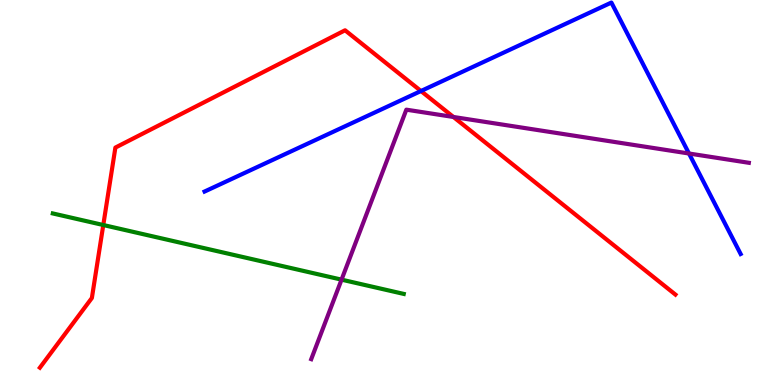[{'lines': ['blue', 'red'], 'intersections': [{'x': 5.43, 'y': 7.64}]}, {'lines': ['green', 'red'], 'intersections': [{'x': 1.33, 'y': 4.16}]}, {'lines': ['purple', 'red'], 'intersections': [{'x': 5.85, 'y': 6.96}]}, {'lines': ['blue', 'green'], 'intersections': []}, {'lines': ['blue', 'purple'], 'intersections': [{'x': 8.89, 'y': 6.01}]}, {'lines': ['green', 'purple'], 'intersections': [{'x': 4.41, 'y': 2.74}]}]